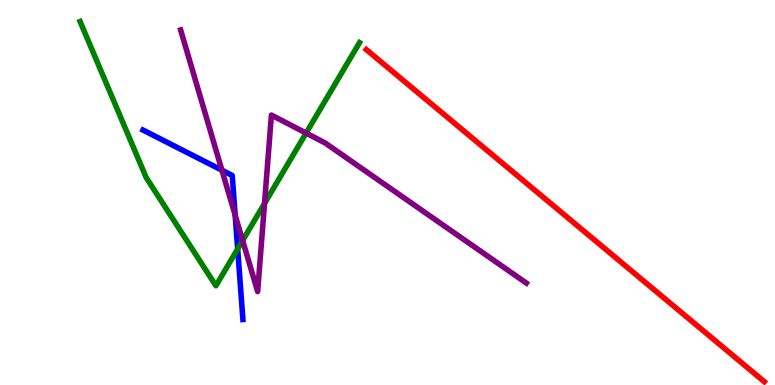[{'lines': ['blue', 'red'], 'intersections': []}, {'lines': ['green', 'red'], 'intersections': []}, {'lines': ['purple', 'red'], 'intersections': []}, {'lines': ['blue', 'green'], 'intersections': [{'x': 3.07, 'y': 3.53}]}, {'lines': ['blue', 'purple'], 'intersections': [{'x': 2.86, 'y': 5.58}, {'x': 3.03, 'y': 4.41}]}, {'lines': ['green', 'purple'], 'intersections': [{'x': 3.13, 'y': 3.75}, {'x': 3.41, 'y': 4.72}, {'x': 3.95, 'y': 6.54}]}]